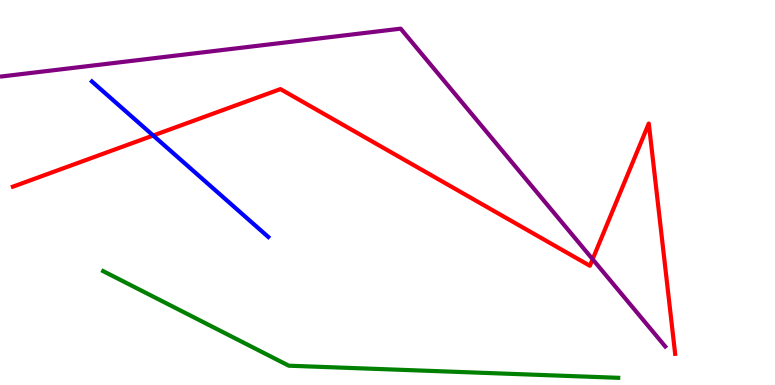[{'lines': ['blue', 'red'], 'intersections': [{'x': 1.98, 'y': 6.48}]}, {'lines': ['green', 'red'], 'intersections': []}, {'lines': ['purple', 'red'], 'intersections': [{'x': 7.65, 'y': 3.27}]}, {'lines': ['blue', 'green'], 'intersections': []}, {'lines': ['blue', 'purple'], 'intersections': []}, {'lines': ['green', 'purple'], 'intersections': []}]